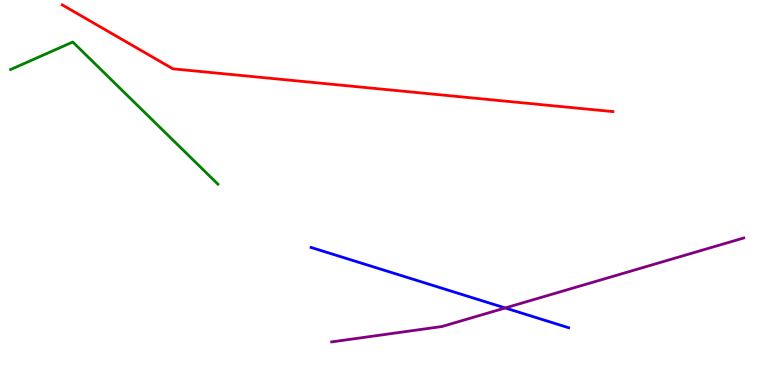[{'lines': ['blue', 'red'], 'intersections': []}, {'lines': ['green', 'red'], 'intersections': []}, {'lines': ['purple', 'red'], 'intersections': []}, {'lines': ['blue', 'green'], 'intersections': []}, {'lines': ['blue', 'purple'], 'intersections': [{'x': 6.52, 'y': 2.0}]}, {'lines': ['green', 'purple'], 'intersections': []}]